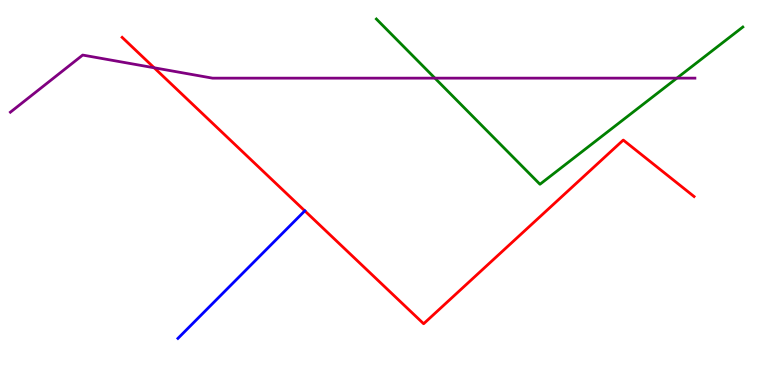[{'lines': ['blue', 'red'], 'intersections': [{'x': 3.93, 'y': 4.52}]}, {'lines': ['green', 'red'], 'intersections': []}, {'lines': ['purple', 'red'], 'intersections': [{'x': 1.99, 'y': 8.24}]}, {'lines': ['blue', 'green'], 'intersections': []}, {'lines': ['blue', 'purple'], 'intersections': []}, {'lines': ['green', 'purple'], 'intersections': [{'x': 5.61, 'y': 7.97}, {'x': 8.73, 'y': 7.97}]}]